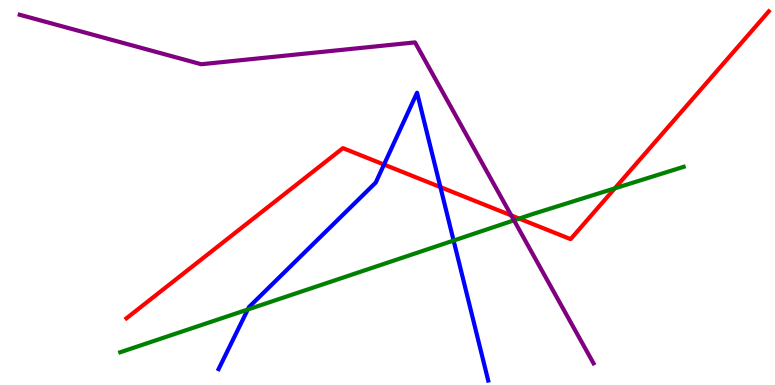[{'lines': ['blue', 'red'], 'intersections': [{'x': 4.96, 'y': 5.73}, {'x': 5.68, 'y': 5.14}]}, {'lines': ['green', 'red'], 'intersections': [{'x': 6.7, 'y': 4.32}, {'x': 7.93, 'y': 5.11}]}, {'lines': ['purple', 'red'], 'intersections': [{'x': 6.6, 'y': 4.4}]}, {'lines': ['blue', 'green'], 'intersections': [{'x': 3.2, 'y': 1.96}, {'x': 5.85, 'y': 3.75}]}, {'lines': ['blue', 'purple'], 'intersections': []}, {'lines': ['green', 'purple'], 'intersections': [{'x': 6.63, 'y': 4.28}]}]